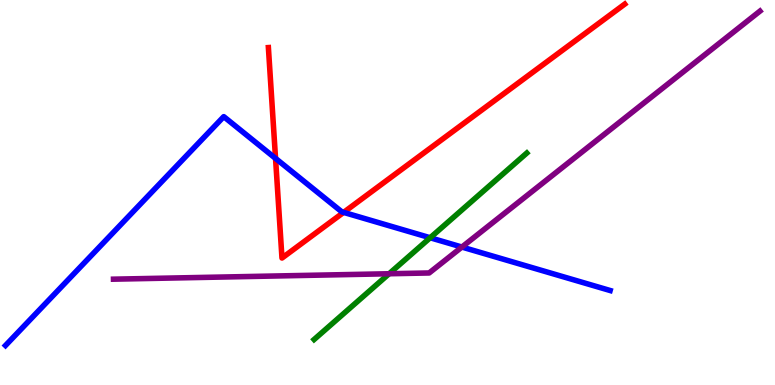[{'lines': ['blue', 'red'], 'intersections': [{'x': 3.56, 'y': 5.89}, {'x': 4.43, 'y': 4.48}]}, {'lines': ['green', 'red'], 'intersections': []}, {'lines': ['purple', 'red'], 'intersections': []}, {'lines': ['blue', 'green'], 'intersections': [{'x': 5.55, 'y': 3.82}]}, {'lines': ['blue', 'purple'], 'intersections': [{'x': 5.96, 'y': 3.58}]}, {'lines': ['green', 'purple'], 'intersections': [{'x': 5.02, 'y': 2.89}]}]